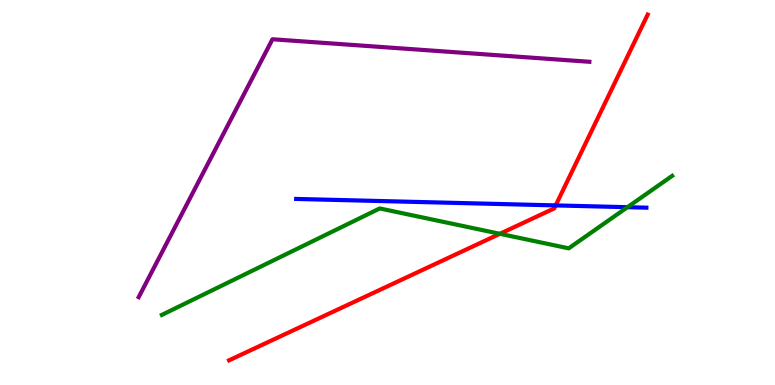[{'lines': ['blue', 'red'], 'intersections': [{'x': 7.17, 'y': 4.66}]}, {'lines': ['green', 'red'], 'intersections': [{'x': 6.45, 'y': 3.93}]}, {'lines': ['purple', 'red'], 'intersections': []}, {'lines': ['blue', 'green'], 'intersections': [{'x': 8.1, 'y': 4.62}]}, {'lines': ['blue', 'purple'], 'intersections': []}, {'lines': ['green', 'purple'], 'intersections': []}]